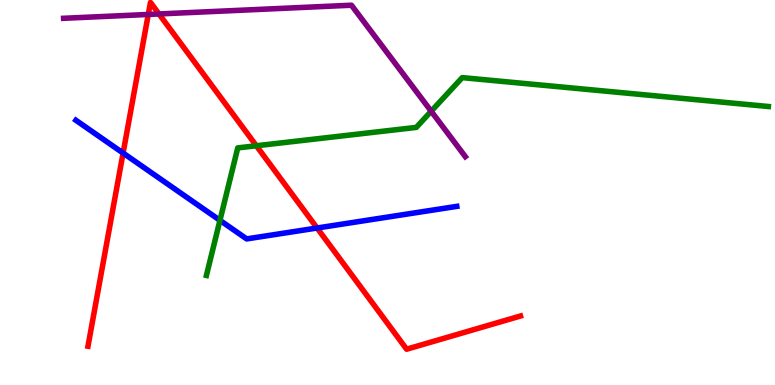[{'lines': ['blue', 'red'], 'intersections': [{'x': 1.59, 'y': 6.02}, {'x': 4.09, 'y': 4.08}]}, {'lines': ['green', 'red'], 'intersections': [{'x': 3.31, 'y': 6.21}]}, {'lines': ['purple', 'red'], 'intersections': [{'x': 1.91, 'y': 9.62}, {'x': 2.05, 'y': 9.64}]}, {'lines': ['blue', 'green'], 'intersections': [{'x': 2.84, 'y': 4.28}]}, {'lines': ['blue', 'purple'], 'intersections': []}, {'lines': ['green', 'purple'], 'intersections': [{'x': 5.56, 'y': 7.11}]}]